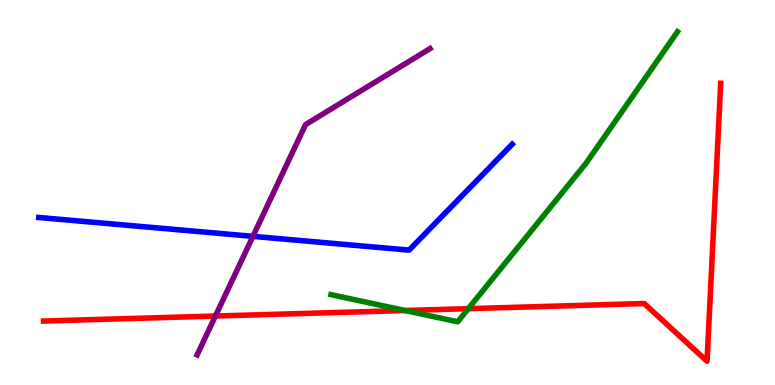[{'lines': ['blue', 'red'], 'intersections': []}, {'lines': ['green', 'red'], 'intersections': [{'x': 5.23, 'y': 1.93}, {'x': 6.04, 'y': 1.98}]}, {'lines': ['purple', 'red'], 'intersections': [{'x': 2.78, 'y': 1.79}]}, {'lines': ['blue', 'green'], 'intersections': []}, {'lines': ['blue', 'purple'], 'intersections': [{'x': 3.26, 'y': 3.86}]}, {'lines': ['green', 'purple'], 'intersections': []}]